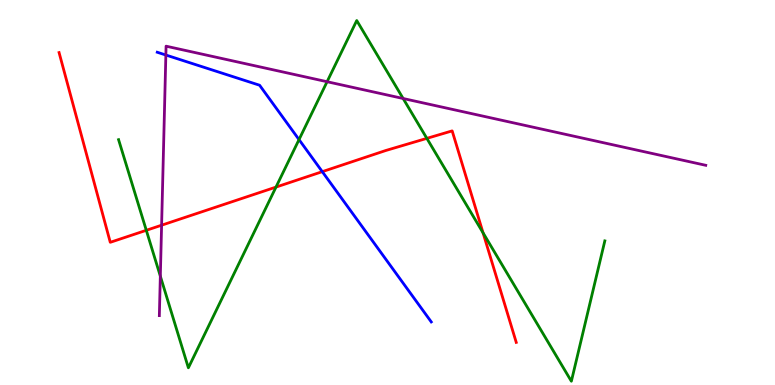[{'lines': ['blue', 'red'], 'intersections': [{'x': 4.16, 'y': 5.54}]}, {'lines': ['green', 'red'], 'intersections': [{'x': 1.89, 'y': 4.02}, {'x': 3.56, 'y': 5.14}, {'x': 5.51, 'y': 6.41}, {'x': 6.23, 'y': 3.95}]}, {'lines': ['purple', 'red'], 'intersections': [{'x': 2.09, 'y': 4.15}]}, {'lines': ['blue', 'green'], 'intersections': [{'x': 3.86, 'y': 6.37}]}, {'lines': ['blue', 'purple'], 'intersections': [{'x': 2.14, 'y': 8.57}]}, {'lines': ['green', 'purple'], 'intersections': [{'x': 2.07, 'y': 2.83}, {'x': 4.22, 'y': 7.88}, {'x': 5.2, 'y': 7.44}]}]